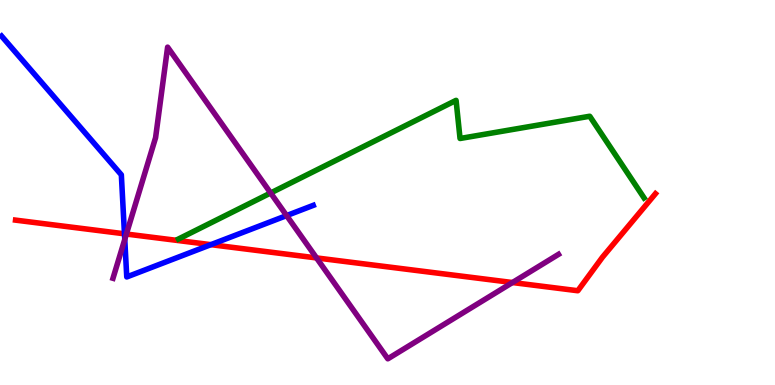[{'lines': ['blue', 'red'], 'intersections': [{'x': 1.61, 'y': 3.93}, {'x': 2.72, 'y': 3.65}]}, {'lines': ['green', 'red'], 'intersections': []}, {'lines': ['purple', 'red'], 'intersections': [{'x': 1.63, 'y': 3.92}, {'x': 4.08, 'y': 3.3}, {'x': 6.61, 'y': 2.66}]}, {'lines': ['blue', 'green'], 'intersections': []}, {'lines': ['blue', 'purple'], 'intersections': [{'x': 1.61, 'y': 3.78}, {'x': 3.7, 'y': 4.4}]}, {'lines': ['green', 'purple'], 'intersections': [{'x': 3.49, 'y': 4.99}]}]